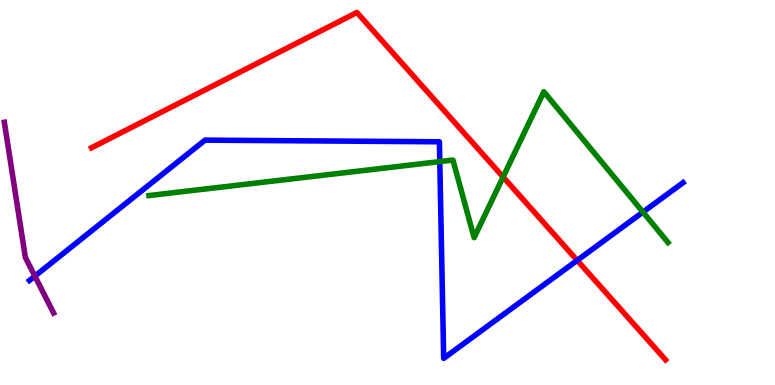[{'lines': ['blue', 'red'], 'intersections': [{'x': 7.45, 'y': 3.24}]}, {'lines': ['green', 'red'], 'intersections': [{'x': 6.49, 'y': 5.4}]}, {'lines': ['purple', 'red'], 'intersections': []}, {'lines': ['blue', 'green'], 'intersections': [{'x': 5.67, 'y': 5.8}, {'x': 8.3, 'y': 4.49}]}, {'lines': ['blue', 'purple'], 'intersections': [{'x': 0.45, 'y': 2.83}]}, {'lines': ['green', 'purple'], 'intersections': []}]